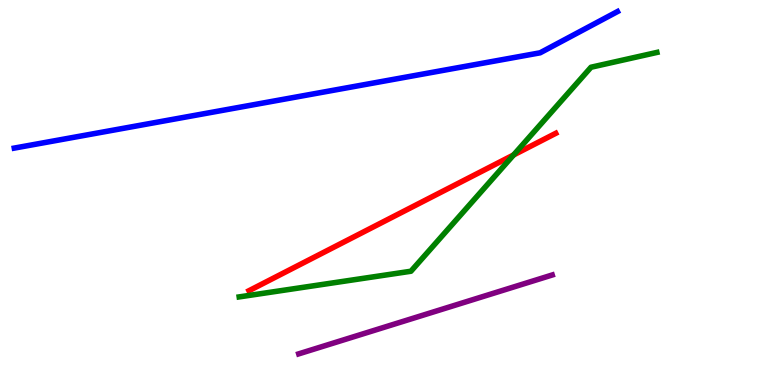[{'lines': ['blue', 'red'], 'intersections': []}, {'lines': ['green', 'red'], 'intersections': [{'x': 6.63, 'y': 5.98}]}, {'lines': ['purple', 'red'], 'intersections': []}, {'lines': ['blue', 'green'], 'intersections': []}, {'lines': ['blue', 'purple'], 'intersections': []}, {'lines': ['green', 'purple'], 'intersections': []}]